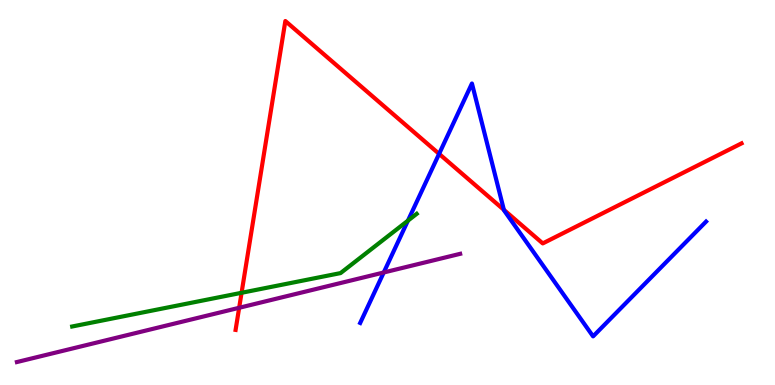[{'lines': ['blue', 'red'], 'intersections': [{'x': 5.67, 'y': 6.0}, {'x': 6.5, 'y': 4.55}]}, {'lines': ['green', 'red'], 'intersections': [{'x': 3.12, 'y': 2.4}]}, {'lines': ['purple', 'red'], 'intersections': [{'x': 3.09, 'y': 2.01}]}, {'lines': ['blue', 'green'], 'intersections': [{'x': 5.26, 'y': 4.27}]}, {'lines': ['blue', 'purple'], 'intersections': [{'x': 4.95, 'y': 2.92}]}, {'lines': ['green', 'purple'], 'intersections': []}]